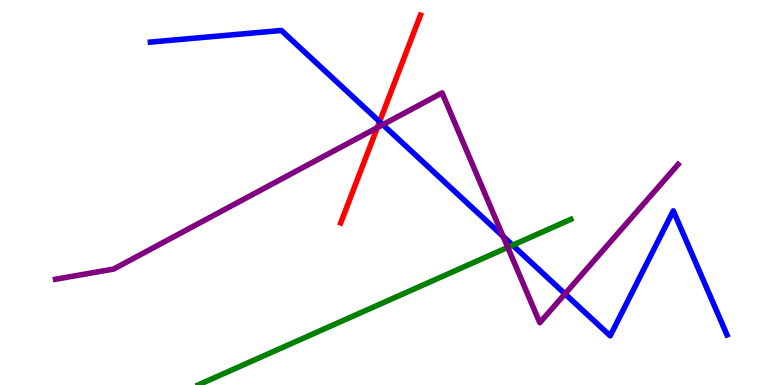[{'lines': ['blue', 'red'], 'intersections': [{'x': 4.9, 'y': 6.84}]}, {'lines': ['green', 'red'], 'intersections': []}, {'lines': ['purple', 'red'], 'intersections': [{'x': 4.87, 'y': 6.68}]}, {'lines': ['blue', 'green'], 'intersections': [{'x': 6.61, 'y': 3.63}]}, {'lines': ['blue', 'purple'], 'intersections': [{'x': 4.94, 'y': 6.76}, {'x': 6.49, 'y': 3.86}, {'x': 7.29, 'y': 2.37}]}, {'lines': ['green', 'purple'], 'intersections': [{'x': 6.55, 'y': 3.57}]}]